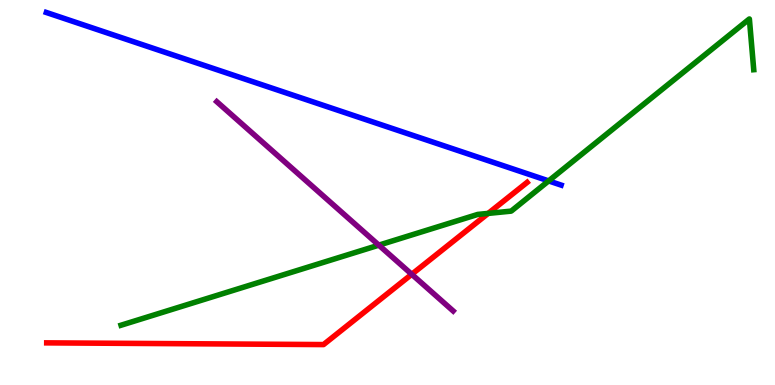[{'lines': ['blue', 'red'], 'intersections': []}, {'lines': ['green', 'red'], 'intersections': [{'x': 6.3, 'y': 4.46}]}, {'lines': ['purple', 'red'], 'intersections': [{'x': 5.31, 'y': 2.88}]}, {'lines': ['blue', 'green'], 'intersections': [{'x': 7.08, 'y': 5.3}]}, {'lines': ['blue', 'purple'], 'intersections': []}, {'lines': ['green', 'purple'], 'intersections': [{'x': 4.89, 'y': 3.63}]}]